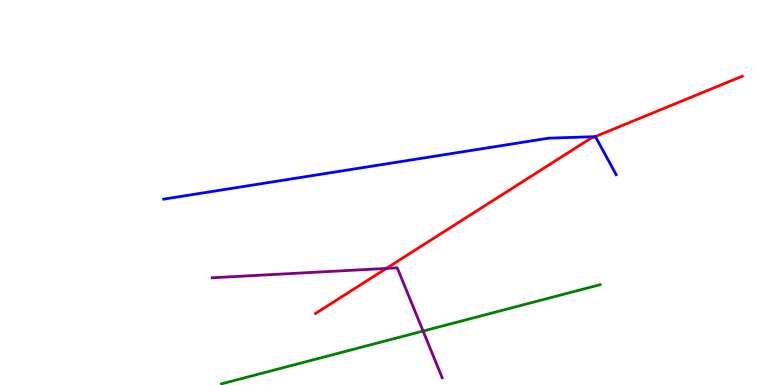[{'lines': ['blue', 'red'], 'intersections': [{'x': 7.68, 'y': 6.45}]}, {'lines': ['green', 'red'], 'intersections': []}, {'lines': ['purple', 'red'], 'intersections': [{'x': 4.98, 'y': 3.03}]}, {'lines': ['blue', 'green'], 'intersections': []}, {'lines': ['blue', 'purple'], 'intersections': []}, {'lines': ['green', 'purple'], 'intersections': [{'x': 5.46, 'y': 1.4}]}]